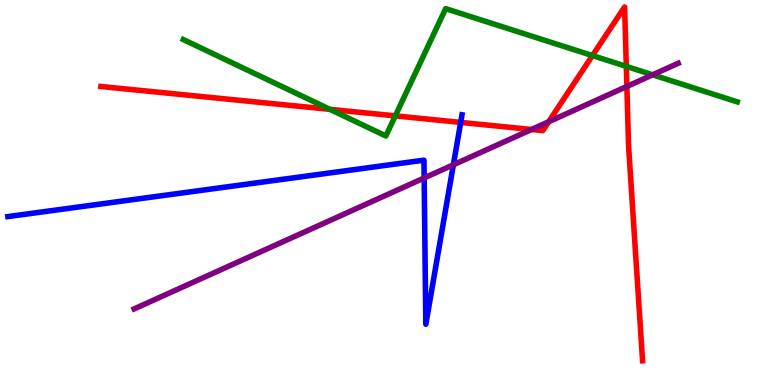[{'lines': ['blue', 'red'], 'intersections': [{'x': 5.94, 'y': 6.82}]}, {'lines': ['green', 'red'], 'intersections': [{'x': 4.26, 'y': 7.16}, {'x': 5.1, 'y': 6.99}, {'x': 7.64, 'y': 8.56}, {'x': 8.08, 'y': 8.28}]}, {'lines': ['purple', 'red'], 'intersections': [{'x': 6.86, 'y': 6.64}, {'x': 7.08, 'y': 6.84}, {'x': 8.09, 'y': 7.75}]}, {'lines': ['blue', 'green'], 'intersections': []}, {'lines': ['blue', 'purple'], 'intersections': [{'x': 5.47, 'y': 5.38}, {'x': 5.85, 'y': 5.72}]}, {'lines': ['green', 'purple'], 'intersections': [{'x': 8.42, 'y': 8.06}]}]